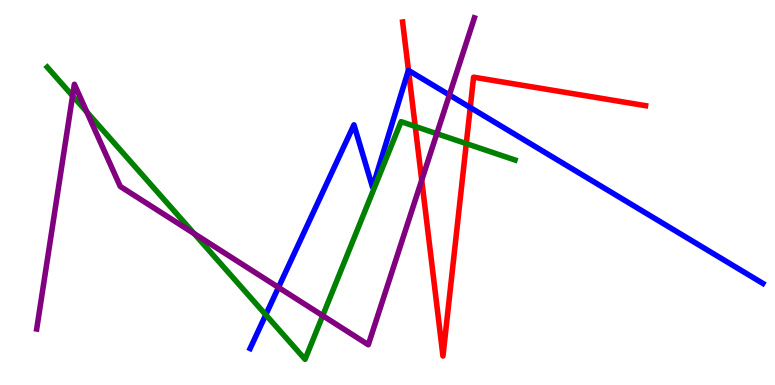[{'lines': ['blue', 'red'], 'intersections': [{'x': 5.27, 'y': 8.17}, {'x': 6.07, 'y': 7.21}]}, {'lines': ['green', 'red'], 'intersections': [{'x': 5.36, 'y': 6.72}, {'x': 6.02, 'y': 6.27}]}, {'lines': ['purple', 'red'], 'intersections': [{'x': 5.44, 'y': 5.32}]}, {'lines': ['blue', 'green'], 'intersections': [{'x': 3.43, 'y': 1.82}]}, {'lines': ['blue', 'purple'], 'intersections': [{'x': 3.59, 'y': 2.53}, {'x': 5.8, 'y': 7.53}]}, {'lines': ['green', 'purple'], 'intersections': [{'x': 0.937, 'y': 7.51}, {'x': 1.12, 'y': 7.09}, {'x': 2.5, 'y': 3.93}, {'x': 4.16, 'y': 1.8}, {'x': 5.64, 'y': 6.53}]}]